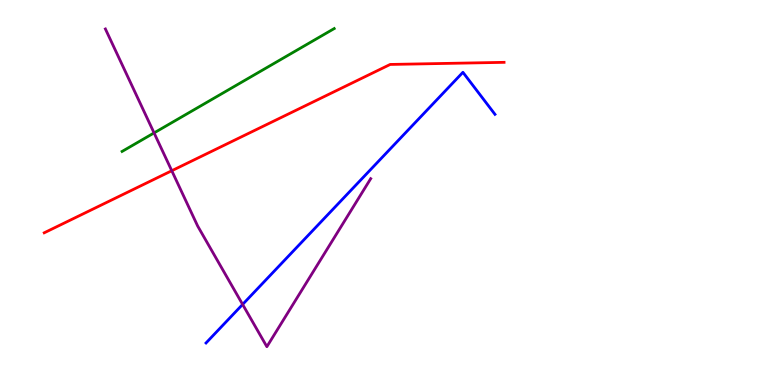[{'lines': ['blue', 'red'], 'intersections': []}, {'lines': ['green', 'red'], 'intersections': []}, {'lines': ['purple', 'red'], 'intersections': [{'x': 2.22, 'y': 5.57}]}, {'lines': ['blue', 'green'], 'intersections': []}, {'lines': ['blue', 'purple'], 'intersections': [{'x': 3.13, 'y': 2.09}]}, {'lines': ['green', 'purple'], 'intersections': [{'x': 1.99, 'y': 6.55}]}]